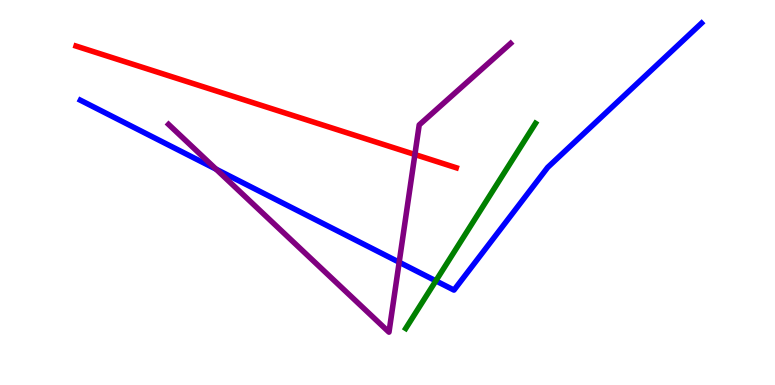[{'lines': ['blue', 'red'], 'intersections': []}, {'lines': ['green', 'red'], 'intersections': []}, {'lines': ['purple', 'red'], 'intersections': [{'x': 5.35, 'y': 5.99}]}, {'lines': ['blue', 'green'], 'intersections': [{'x': 5.62, 'y': 2.71}]}, {'lines': ['blue', 'purple'], 'intersections': [{'x': 2.79, 'y': 5.61}, {'x': 5.15, 'y': 3.19}]}, {'lines': ['green', 'purple'], 'intersections': []}]